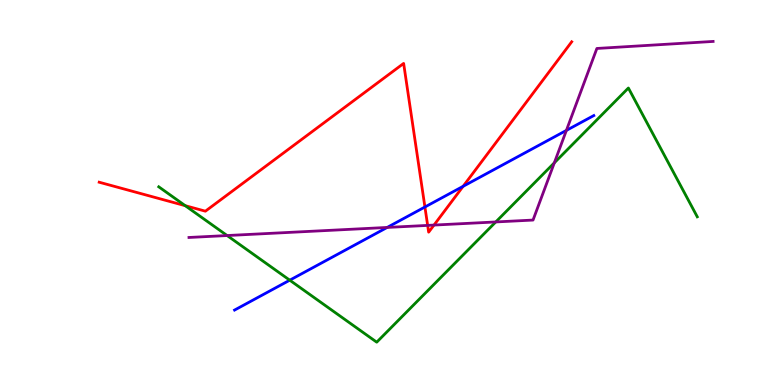[{'lines': ['blue', 'red'], 'intersections': [{'x': 5.48, 'y': 4.62}, {'x': 5.98, 'y': 5.16}]}, {'lines': ['green', 'red'], 'intersections': [{'x': 2.39, 'y': 4.66}]}, {'lines': ['purple', 'red'], 'intersections': [{'x': 5.52, 'y': 4.15}, {'x': 5.6, 'y': 4.15}]}, {'lines': ['blue', 'green'], 'intersections': [{'x': 3.74, 'y': 2.72}]}, {'lines': ['blue', 'purple'], 'intersections': [{'x': 5.0, 'y': 4.09}, {'x': 7.31, 'y': 6.61}]}, {'lines': ['green', 'purple'], 'intersections': [{'x': 2.93, 'y': 3.88}, {'x': 6.4, 'y': 4.24}, {'x': 7.15, 'y': 5.77}]}]